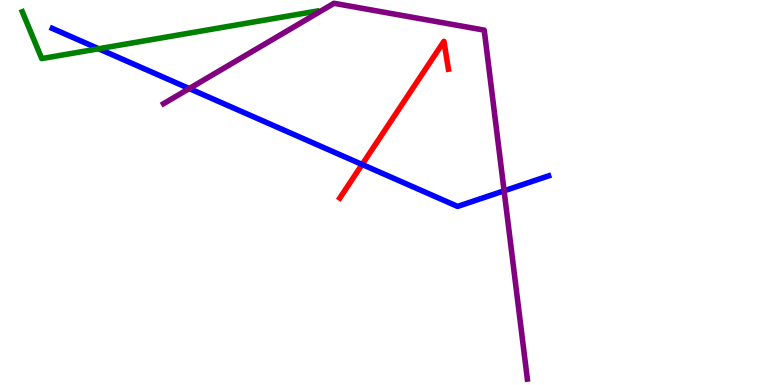[{'lines': ['blue', 'red'], 'intersections': [{'x': 4.67, 'y': 5.73}]}, {'lines': ['green', 'red'], 'intersections': []}, {'lines': ['purple', 'red'], 'intersections': []}, {'lines': ['blue', 'green'], 'intersections': [{'x': 1.27, 'y': 8.73}]}, {'lines': ['blue', 'purple'], 'intersections': [{'x': 2.44, 'y': 7.7}, {'x': 6.5, 'y': 5.04}]}, {'lines': ['green', 'purple'], 'intersections': []}]